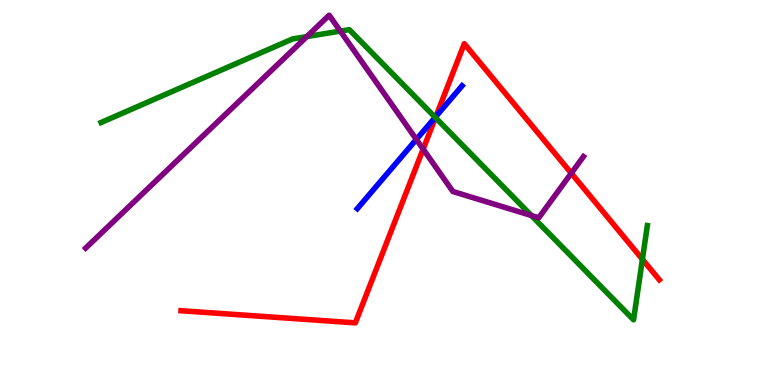[{'lines': ['blue', 'red'], 'intersections': [{'x': 5.62, 'y': 6.97}]}, {'lines': ['green', 'red'], 'intersections': [{'x': 5.62, 'y': 6.95}, {'x': 8.29, 'y': 3.26}]}, {'lines': ['purple', 'red'], 'intersections': [{'x': 5.46, 'y': 6.13}, {'x': 7.37, 'y': 5.5}]}, {'lines': ['blue', 'green'], 'intersections': [{'x': 5.62, 'y': 6.95}]}, {'lines': ['blue', 'purple'], 'intersections': [{'x': 5.37, 'y': 6.38}]}, {'lines': ['green', 'purple'], 'intersections': [{'x': 3.96, 'y': 9.05}, {'x': 4.39, 'y': 9.19}, {'x': 6.86, 'y': 4.4}]}]